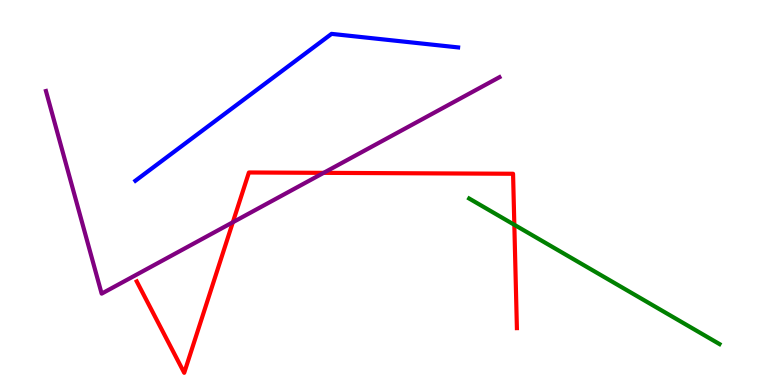[{'lines': ['blue', 'red'], 'intersections': []}, {'lines': ['green', 'red'], 'intersections': [{'x': 6.64, 'y': 4.16}]}, {'lines': ['purple', 'red'], 'intersections': [{'x': 3.0, 'y': 4.23}, {'x': 4.18, 'y': 5.51}]}, {'lines': ['blue', 'green'], 'intersections': []}, {'lines': ['blue', 'purple'], 'intersections': []}, {'lines': ['green', 'purple'], 'intersections': []}]